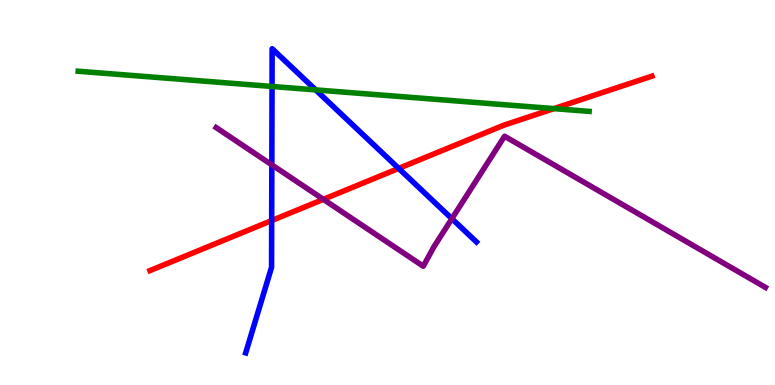[{'lines': ['blue', 'red'], 'intersections': [{'x': 3.51, 'y': 4.27}, {'x': 5.14, 'y': 5.63}]}, {'lines': ['green', 'red'], 'intersections': [{'x': 7.15, 'y': 7.18}]}, {'lines': ['purple', 'red'], 'intersections': [{'x': 4.17, 'y': 4.82}]}, {'lines': ['blue', 'green'], 'intersections': [{'x': 3.51, 'y': 7.75}, {'x': 4.07, 'y': 7.67}]}, {'lines': ['blue', 'purple'], 'intersections': [{'x': 3.51, 'y': 5.72}, {'x': 5.83, 'y': 4.32}]}, {'lines': ['green', 'purple'], 'intersections': []}]